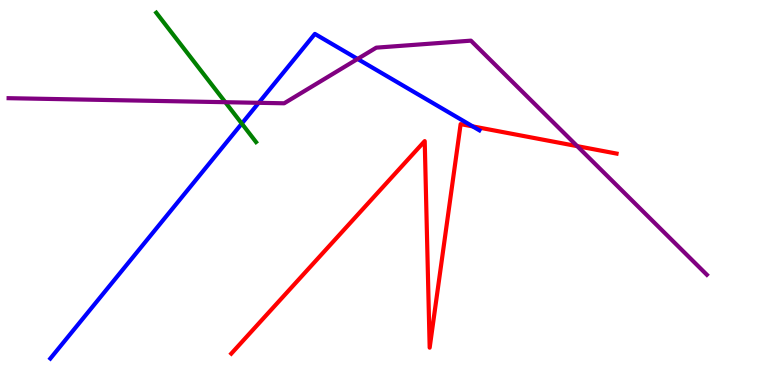[{'lines': ['blue', 'red'], 'intersections': [{'x': 6.1, 'y': 6.72}]}, {'lines': ['green', 'red'], 'intersections': []}, {'lines': ['purple', 'red'], 'intersections': [{'x': 7.45, 'y': 6.2}]}, {'lines': ['blue', 'green'], 'intersections': [{'x': 3.12, 'y': 6.79}]}, {'lines': ['blue', 'purple'], 'intersections': [{'x': 3.34, 'y': 7.33}, {'x': 4.61, 'y': 8.47}]}, {'lines': ['green', 'purple'], 'intersections': [{'x': 2.91, 'y': 7.35}]}]